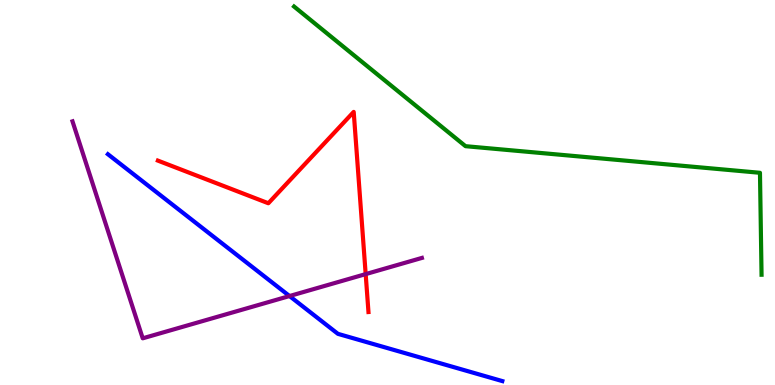[{'lines': ['blue', 'red'], 'intersections': []}, {'lines': ['green', 'red'], 'intersections': []}, {'lines': ['purple', 'red'], 'intersections': [{'x': 4.72, 'y': 2.88}]}, {'lines': ['blue', 'green'], 'intersections': []}, {'lines': ['blue', 'purple'], 'intersections': [{'x': 3.74, 'y': 2.31}]}, {'lines': ['green', 'purple'], 'intersections': []}]